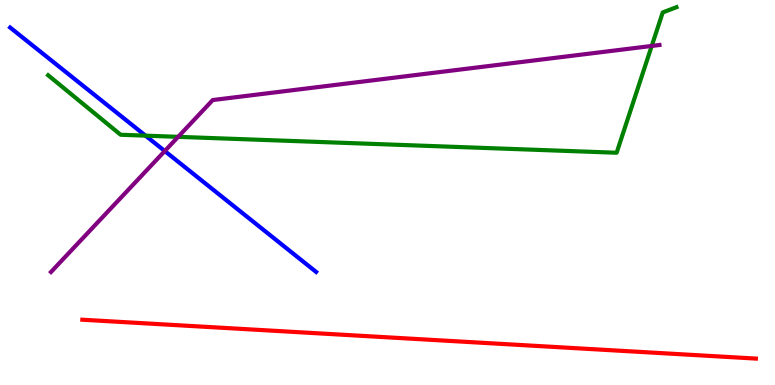[{'lines': ['blue', 'red'], 'intersections': []}, {'lines': ['green', 'red'], 'intersections': []}, {'lines': ['purple', 'red'], 'intersections': []}, {'lines': ['blue', 'green'], 'intersections': [{'x': 1.88, 'y': 6.48}]}, {'lines': ['blue', 'purple'], 'intersections': [{'x': 2.13, 'y': 6.08}]}, {'lines': ['green', 'purple'], 'intersections': [{'x': 2.3, 'y': 6.45}, {'x': 8.41, 'y': 8.81}]}]